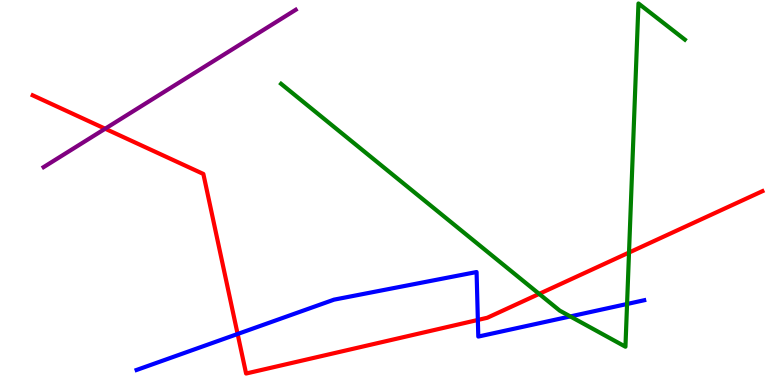[{'lines': ['blue', 'red'], 'intersections': [{'x': 3.07, 'y': 1.33}, {'x': 6.17, 'y': 1.69}]}, {'lines': ['green', 'red'], 'intersections': [{'x': 6.96, 'y': 2.37}, {'x': 8.12, 'y': 3.44}]}, {'lines': ['purple', 'red'], 'intersections': [{'x': 1.36, 'y': 6.66}]}, {'lines': ['blue', 'green'], 'intersections': [{'x': 7.36, 'y': 1.78}, {'x': 8.09, 'y': 2.1}]}, {'lines': ['blue', 'purple'], 'intersections': []}, {'lines': ['green', 'purple'], 'intersections': []}]